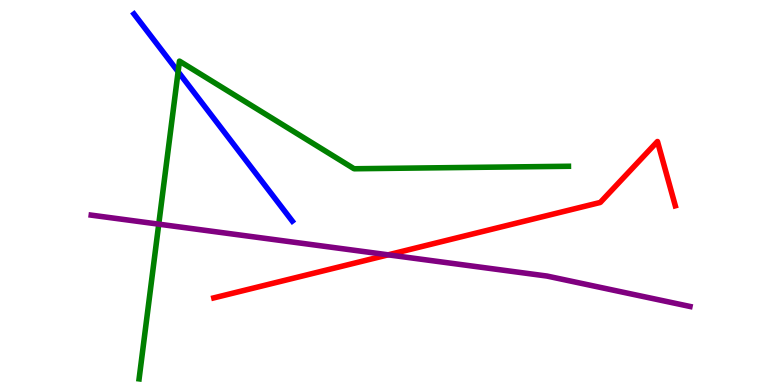[{'lines': ['blue', 'red'], 'intersections': []}, {'lines': ['green', 'red'], 'intersections': []}, {'lines': ['purple', 'red'], 'intersections': [{'x': 5.01, 'y': 3.38}]}, {'lines': ['blue', 'green'], 'intersections': [{'x': 2.3, 'y': 8.14}]}, {'lines': ['blue', 'purple'], 'intersections': []}, {'lines': ['green', 'purple'], 'intersections': [{'x': 2.05, 'y': 4.18}]}]